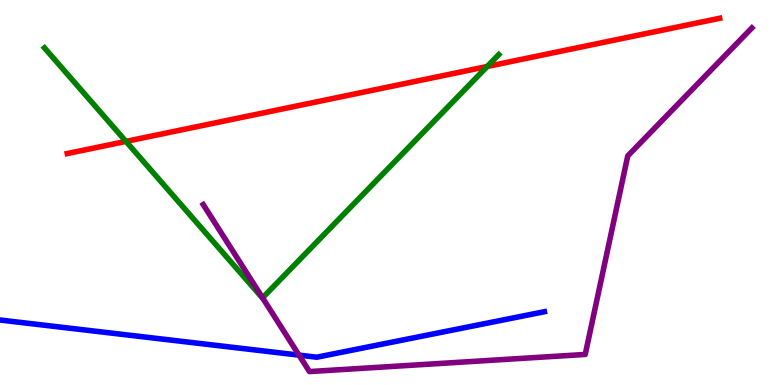[{'lines': ['blue', 'red'], 'intersections': []}, {'lines': ['green', 'red'], 'intersections': [{'x': 1.63, 'y': 6.33}, {'x': 6.29, 'y': 8.27}]}, {'lines': ['purple', 'red'], 'intersections': []}, {'lines': ['blue', 'green'], 'intersections': []}, {'lines': ['blue', 'purple'], 'intersections': [{'x': 3.86, 'y': 0.776}]}, {'lines': ['green', 'purple'], 'intersections': [{'x': 3.39, 'y': 2.26}]}]